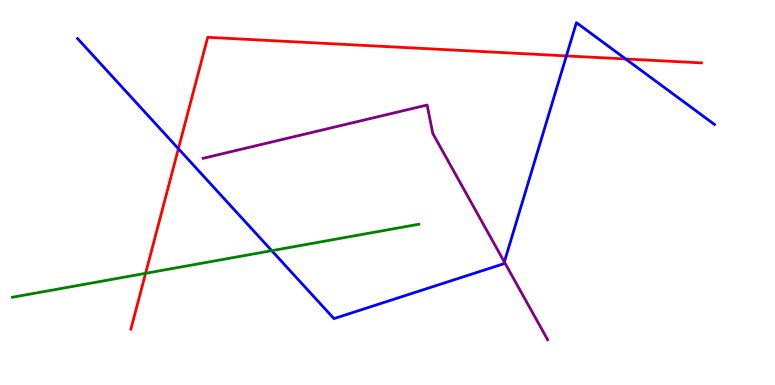[{'lines': ['blue', 'red'], 'intersections': [{'x': 2.3, 'y': 6.14}, {'x': 7.31, 'y': 8.55}, {'x': 8.07, 'y': 8.47}]}, {'lines': ['green', 'red'], 'intersections': [{'x': 1.88, 'y': 2.9}]}, {'lines': ['purple', 'red'], 'intersections': []}, {'lines': ['blue', 'green'], 'intersections': [{'x': 3.51, 'y': 3.49}]}, {'lines': ['blue', 'purple'], 'intersections': [{'x': 6.51, 'y': 3.2}]}, {'lines': ['green', 'purple'], 'intersections': []}]